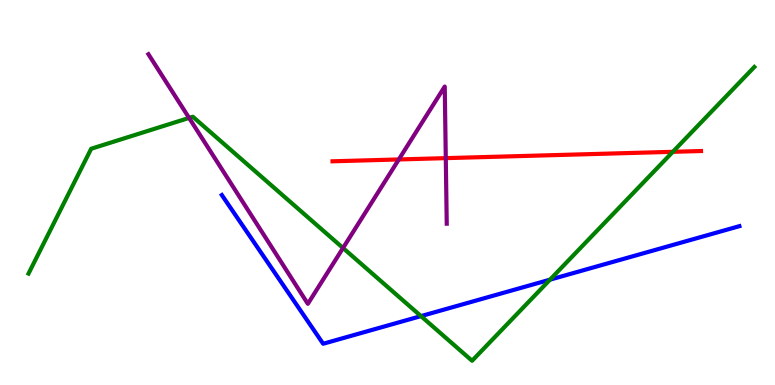[{'lines': ['blue', 'red'], 'intersections': []}, {'lines': ['green', 'red'], 'intersections': [{'x': 8.68, 'y': 6.06}]}, {'lines': ['purple', 'red'], 'intersections': [{'x': 5.15, 'y': 5.86}, {'x': 5.75, 'y': 5.89}]}, {'lines': ['blue', 'green'], 'intersections': [{'x': 5.43, 'y': 1.79}, {'x': 7.1, 'y': 2.74}]}, {'lines': ['blue', 'purple'], 'intersections': []}, {'lines': ['green', 'purple'], 'intersections': [{'x': 2.44, 'y': 6.94}, {'x': 4.43, 'y': 3.56}]}]